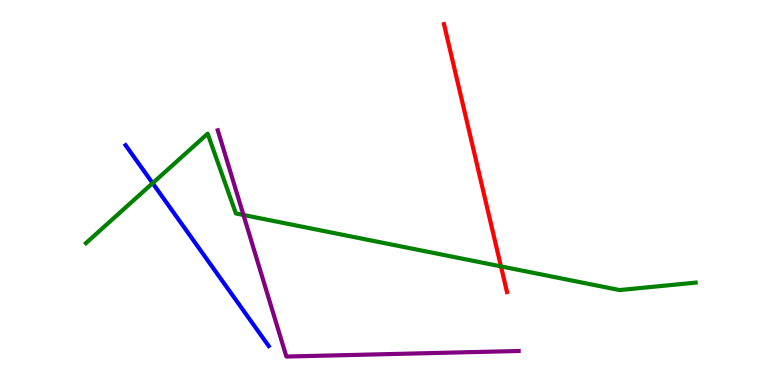[{'lines': ['blue', 'red'], 'intersections': []}, {'lines': ['green', 'red'], 'intersections': [{'x': 6.46, 'y': 3.08}]}, {'lines': ['purple', 'red'], 'intersections': []}, {'lines': ['blue', 'green'], 'intersections': [{'x': 1.97, 'y': 5.24}]}, {'lines': ['blue', 'purple'], 'intersections': []}, {'lines': ['green', 'purple'], 'intersections': [{'x': 3.14, 'y': 4.42}]}]